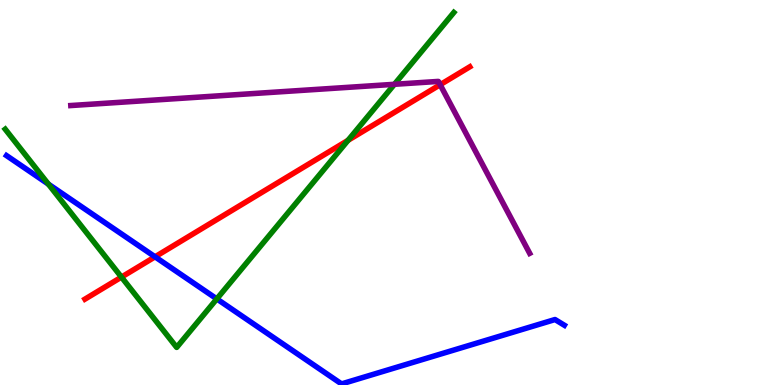[{'lines': ['blue', 'red'], 'intersections': [{'x': 2.0, 'y': 3.33}]}, {'lines': ['green', 'red'], 'intersections': [{'x': 1.57, 'y': 2.8}, {'x': 4.49, 'y': 6.36}]}, {'lines': ['purple', 'red'], 'intersections': [{'x': 5.68, 'y': 7.8}]}, {'lines': ['blue', 'green'], 'intersections': [{'x': 0.624, 'y': 5.22}, {'x': 2.8, 'y': 2.24}]}, {'lines': ['blue', 'purple'], 'intersections': []}, {'lines': ['green', 'purple'], 'intersections': [{'x': 5.09, 'y': 7.81}]}]